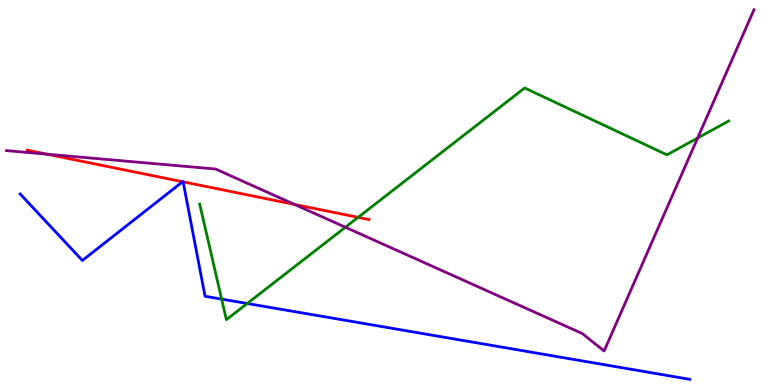[{'lines': ['blue', 'red'], 'intersections': [{'x': 2.36, 'y': 5.28}, {'x': 2.36, 'y': 5.28}]}, {'lines': ['green', 'red'], 'intersections': [{'x': 4.62, 'y': 4.35}]}, {'lines': ['purple', 'red'], 'intersections': [{'x': 0.604, 'y': 6.0}, {'x': 3.8, 'y': 4.69}]}, {'lines': ['blue', 'green'], 'intersections': [{'x': 2.86, 'y': 2.23}, {'x': 3.19, 'y': 2.12}]}, {'lines': ['blue', 'purple'], 'intersections': []}, {'lines': ['green', 'purple'], 'intersections': [{'x': 4.46, 'y': 4.1}, {'x': 9.0, 'y': 6.42}]}]